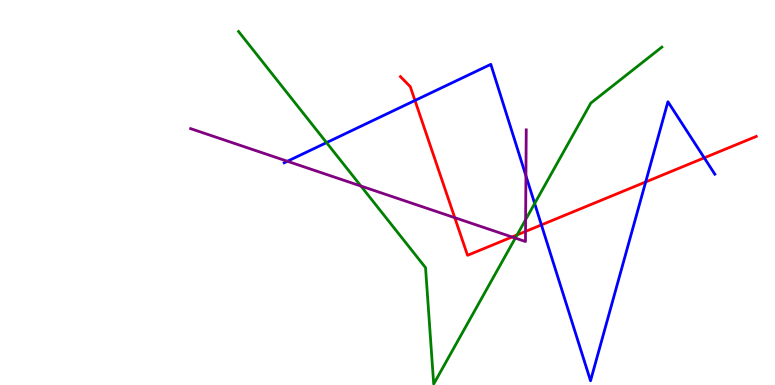[{'lines': ['blue', 'red'], 'intersections': [{'x': 5.35, 'y': 7.39}, {'x': 6.99, 'y': 4.16}, {'x': 8.33, 'y': 5.27}, {'x': 9.09, 'y': 5.9}]}, {'lines': ['green', 'red'], 'intersections': [{'x': 6.67, 'y': 3.9}]}, {'lines': ['purple', 'red'], 'intersections': [{'x': 5.87, 'y': 4.35}, {'x': 6.61, 'y': 3.84}, {'x': 6.78, 'y': 3.99}]}, {'lines': ['blue', 'green'], 'intersections': [{'x': 4.21, 'y': 6.3}, {'x': 6.9, 'y': 4.71}]}, {'lines': ['blue', 'purple'], 'intersections': [{'x': 3.71, 'y': 5.81}, {'x': 6.79, 'y': 5.43}]}, {'lines': ['green', 'purple'], 'intersections': [{'x': 4.66, 'y': 5.17}, {'x': 6.65, 'y': 3.82}, {'x': 6.78, 'y': 4.29}]}]